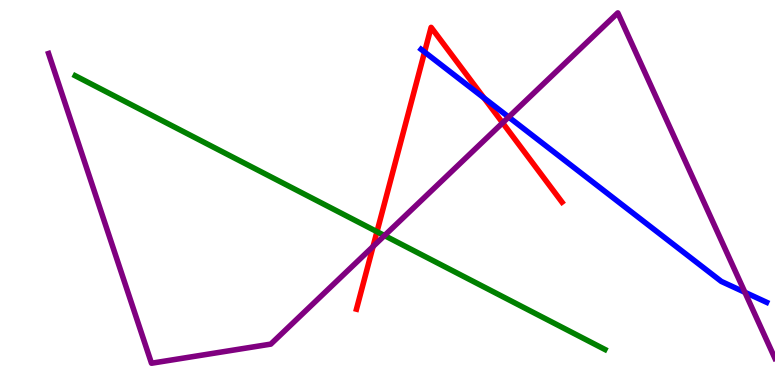[{'lines': ['blue', 'red'], 'intersections': [{'x': 5.48, 'y': 8.65}, {'x': 6.24, 'y': 7.46}]}, {'lines': ['green', 'red'], 'intersections': [{'x': 4.86, 'y': 3.98}]}, {'lines': ['purple', 'red'], 'intersections': [{'x': 4.81, 'y': 3.6}, {'x': 6.49, 'y': 6.81}]}, {'lines': ['blue', 'green'], 'intersections': []}, {'lines': ['blue', 'purple'], 'intersections': [{'x': 6.56, 'y': 6.96}, {'x': 9.61, 'y': 2.41}]}, {'lines': ['green', 'purple'], 'intersections': [{'x': 4.96, 'y': 3.88}]}]